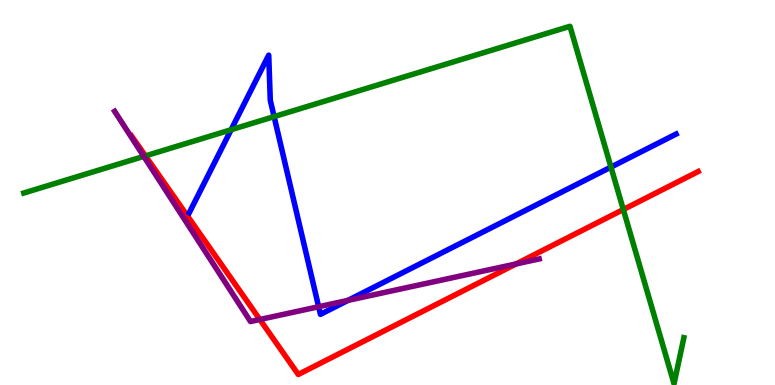[{'lines': ['blue', 'red'], 'intersections': []}, {'lines': ['green', 'red'], 'intersections': [{'x': 1.88, 'y': 5.95}, {'x': 8.04, 'y': 4.56}]}, {'lines': ['purple', 'red'], 'intersections': [{'x': 3.35, 'y': 1.7}, {'x': 6.66, 'y': 3.14}]}, {'lines': ['blue', 'green'], 'intersections': [{'x': 2.98, 'y': 6.63}, {'x': 3.54, 'y': 6.97}, {'x': 7.88, 'y': 5.66}]}, {'lines': ['blue', 'purple'], 'intersections': [{'x': 4.11, 'y': 2.03}, {'x': 4.49, 'y': 2.2}]}, {'lines': ['green', 'purple'], 'intersections': [{'x': 1.86, 'y': 5.94}]}]